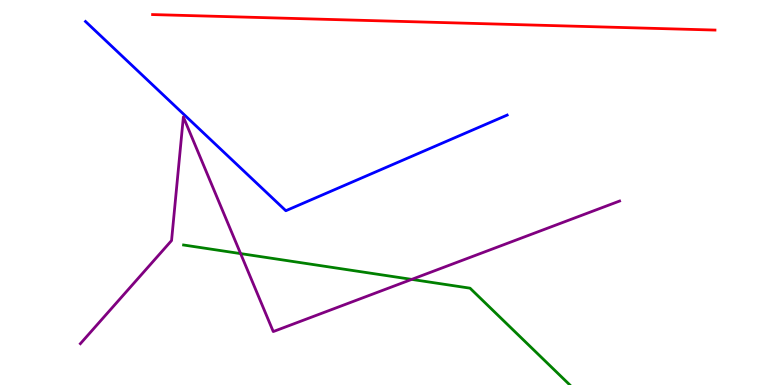[{'lines': ['blue', 'red'], 'intersections': []}, {'lines': ['green', 'red'], 'intersections': []}, {'lines': ['purple', 'red'], 'intersections': []}, {'lines': ['blue', 'green'], 'intersections': []}, {'lines': ['blue', 'purple'], 'intersections': []}, {'lines': ['green', 'purple'], 'intersections': [{'x': 3.1, 'y': 3.41}, {'x': 5.31, 'y': 2.74}]}]